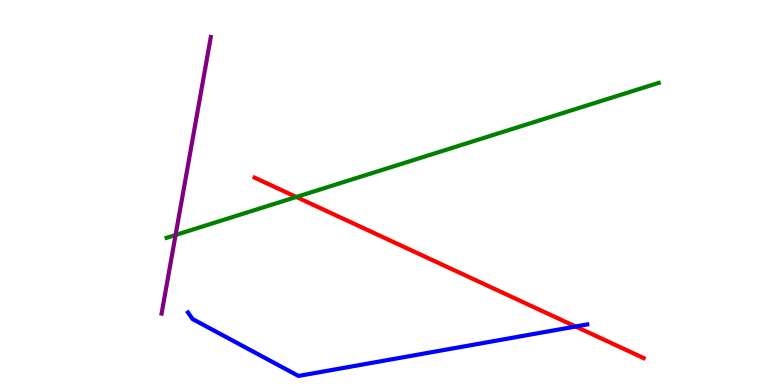[{'lines': ['blue', 'red'], 'intersections': [{'x': 7.43, 'y': 1.52}]}, {'lines': ['green', 'red'], 'intersections': [{'x': 3.82, 'y': 4.88}]}, {'lines': ['purple', 'red'], 'intersections': []}, {'lines': ['blue', 'green'], 'intersections': []}, {'lines': ['blue', 'purple'], 'intersections': []}, {'lines': ['green', 'purple'], 'intersections': [{'x': 2.27, 'y': 3.9}]}]